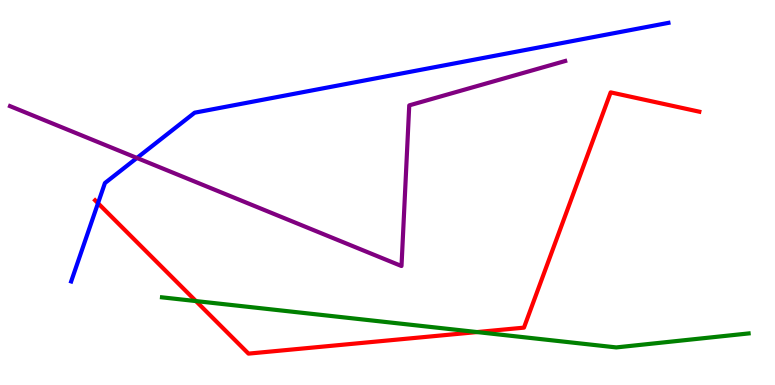[{'lines': ['blue', 'red'], 'intersections': [{'x': 1.26, 'y': 4.72}]}, {'lines': ['green', 'red'], 'intersections': [{'x': 2.53, 'y': 2.18}, {'x': 6.16, 'y': 1.37}]}, {'lines': ['purple', 'red'], 'intersections': []}, {'lines': ['blue', 'green'], 'intersections': []}, {'lines': ['blue', 'purple'], 'intersections': [{'x': 1.77, 'y': 5.9}]}, {'lines': ['green', 'purple'], 'intersections': []}]